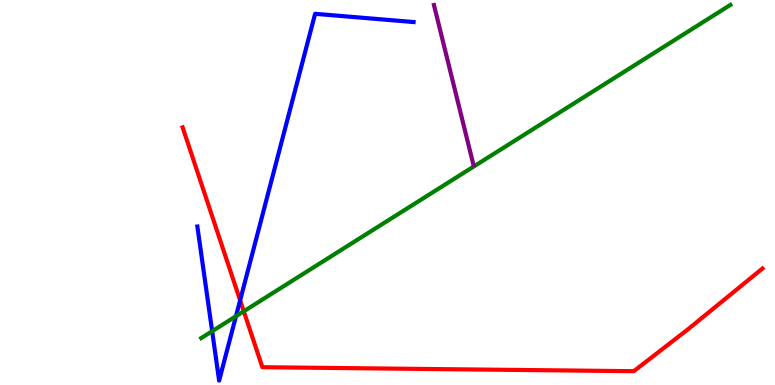[{'lines': ['blue', 'red'], 'intersections': [{'x': 3.1, 'y': 2.2}]}, {'lines': ['green', 'red'], 'intersections': [{'x': 3.15, 'y': 1.91}]}, {'lines': ['purple', 'red'], 'intersections': []}, {'lines': ['blue', 'green'], 'intersections': [{'x': 2.74, 'y': 1.4}, {'x': 3.04, 'y': 1.79}]}, {'lines': ['blue', 'purple'], 'intersections': []}, {'lines': ['green', 'purple'], 'intersections': []}]